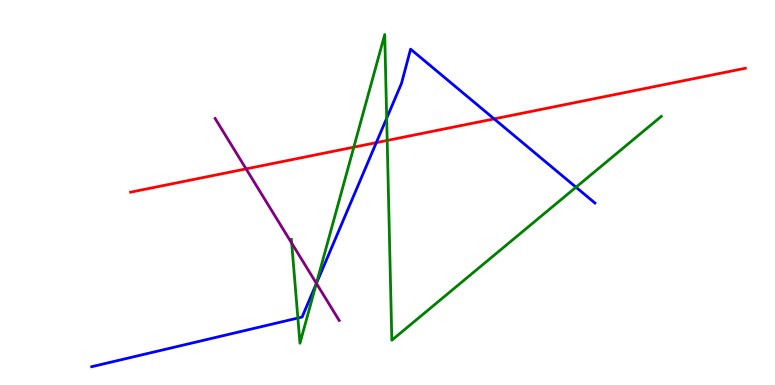[{'lines': ['blue', 'red'], 'intersections': [{'x': 4.86, 'y': 6.29}, {'x': 6.38, 'y': 6.91}]}, {'lines': ['green', 'red'], 'intersections': [{'x': 4.57, 'y': 6.18}, {'x': 5.0, 'y': 6.35}]}, {'lines': ['purple', 'red'], 'intersections': [{'x': 3.18, 'y': 5.61}]}, {'lines': ['blue', 'green'], 'intersections': [{'x': 3.84, 'y': 1.74}, {'x': 4.08, 'y': 2.63}, {'x': 4.99, 'y': 6.93}, {'x': 7.43, 'y': 5.14}]}, {'lines': ['blue', 'purple'], 'intersections': [{'x': 4.08, 'y': 2.64}]}, {'lines': ['green', 'purple'], 'intersections': [{'x': 3.76, 'y': 3.69}, {'x': 4.08, 'y': 2.64}]}]